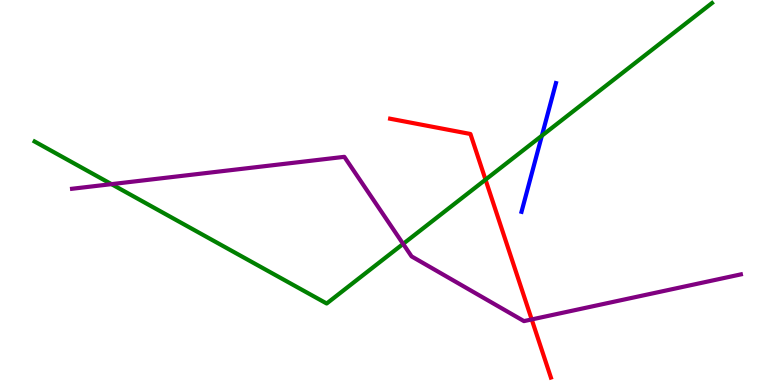[{'lines': ['blue', 'red'], 'intersections': []}, {'lines': ['green', 'red'], 'intersections': [{'x': 6.26, 'y': 5.33}]}, {'lines': ['purple', 'red'], 'intersections': [{'x': 6.86, 'y': 1.7}]}, {'lines': ['blue', 'green'], 'intersections': [{'x': 6.99, 'y': 6.48}]}, {'lines': ['blue', 'purple'], 'intersections': []}, {'lines': ['green', 'purple'], 'intersections': [{'x': 1.44, 'y': 5.22}, {'x': 5.2, 'y': 3.67}]}]